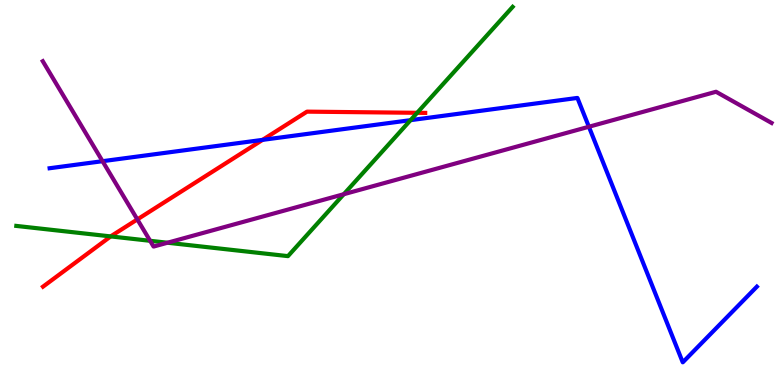[{'lines': ['blue', 'red'], 'intersections': [{'x': 3.39, 'y': 6.37}]}, {'lines': ['green', 'red'], 'intersections': [{'x': 1.43, 'y': 3.86}, {'x': 5.38, 'y': 7.07}]}, {'lines': ['purple', 'red'], 'intersections': [{'x': 1.77, 'y': 4.3}]}, {'lines': ['blue', 'green'], 'intersections': [{'x': 5.3, 'y': 6.88}]}, {'lines': ['blue', 'purple'], 'intersections': [{'x': 1.32, 'y': 5.81}, {'x': 7.6, 'y': 6.71}]}, {'lines': ['green', 'purple'], 'intersections': [{'x': 1.94, 'y': 3.75}, {'x': 2.16, 'y': 3.7}, {'x': 4.44, 'y': 4.96}]}]